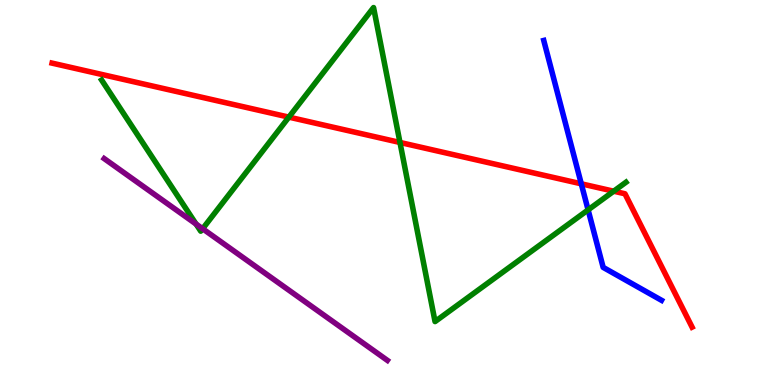[{'lines': ['blue', 'red'], 'intersections': [{'x': 7.5, 'y': 5.23}]}, {'lines': ['green', 'red'], 'intersections': [{'x': 3.73, 'y': 6.96}, {'x': 5.16, 'y': 6.3}, {'x': 7.92, 'y': 5.03}]}, {'lines': ['purple', 'red'], 'intersections': []}, {'lines': ['blue', 'green'], 'intersections': [{'x': 7.59, 'y': 4.55}]}, {'lines': ['blue', 'purple'], 'intersections': []}, {'lines': ['green', 'purple'], 'intersections': [{'x': 2.53, 'y': 4.18}, {'x': 2.61, 'y': 4.06}]}]